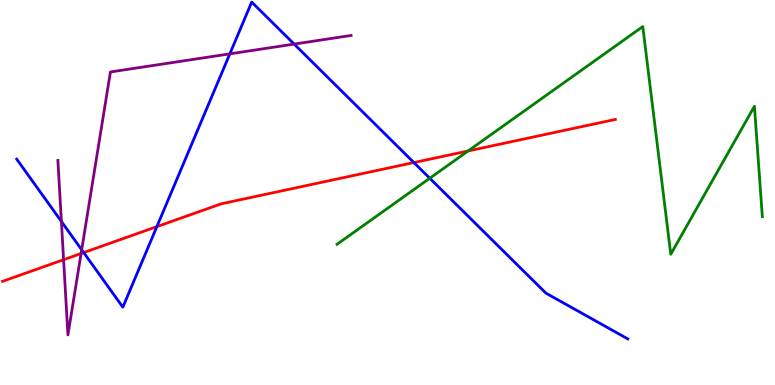[{'lines': ['blue', 'red'], 'intersections': [{'x': 1.08, 'y': 3.44}, {'x': 2.02, 'y': 4.11}, {'x': 5.34, 'y': 5.78}]}, {'lines': ['green', 'red'], 'intersections': [{'x': 6.04, 'y': 6.08}]}, {'lines': ['purple', 'red'], 'intersections': [{'x': 0.821, 'y': 3.25}, {'x': 1.05, 'y': 3.42}]}, {'lines': ['blue', 'green'], 'intersections': [{'x': 5.55, 'y': 5.37}]}, {'lines': ['blue', 'purple'], 'intersections': [{'x': 0.792, 'y': 4.25}, {'x': 1.05, 'y': 3.51}, {'x': 2.97, 'y': 8.6}, {'x': 3.8, 'y': 8.85}]}, {'lines': ['green', 'purple'], 'intersections': []}]